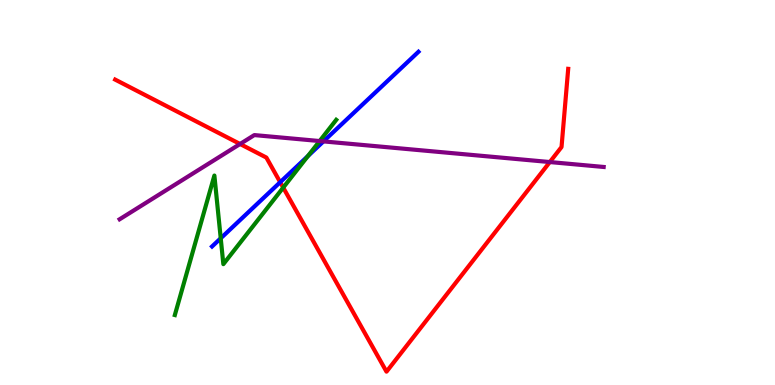[{'lines': ['blue', 'red'], 'intersections': [{'x': 3.62, 'y': 5.27}]}, {'lines': ['green', 'red'], 'intersections': [{'x': 3.65, 'y': 5.13}]}, {'lines': ['purple', 'red'], 'intersections': [{'x': 3.1, 'y': 6.26}, {'x': 7.09, 'y': 5.79}]}, {'lines': ['blue', 'green'], 'intersections': [{'x': 2.85, 'y': 3.81}, {'x': 3.97, 'y': 5.95}]}, {'lines': ['blue', 'purple'], 'intersections': [{'x': 4.17, 'y': 6.33}]}, {'lines': ['green', 'purple'], 'intersections': [{'x': 4.12, 'y': 6.34}]}]